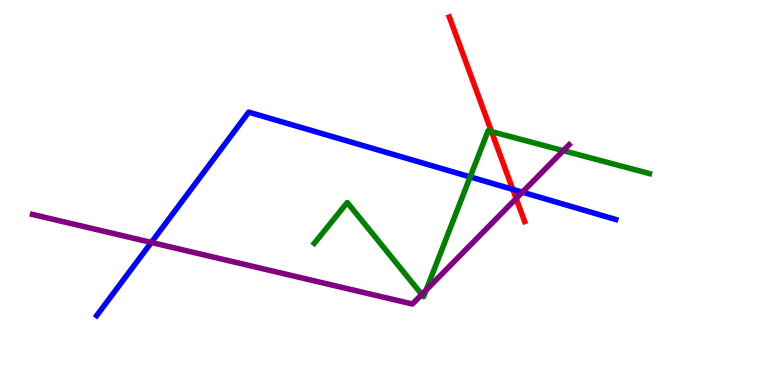[{'lines': ['blue', 'red'], 'intersections': [{'x': 6.62, 'y': 5.08}]}, {'lines': ['green', 'red'], 'intersections': [{'x': 6.34, 'y': 6.58}]}, {'lines': ['purple', 'red'], 'intersections': [{'x': 6.66, 'y': 4.84}]}, {'lines': ['blue', 'green'], 'intersections': [{'x': 6.07, 'y': 5.4}]}, {'lines': ['blue', 'purple'], 'intersections': [{'x': 1.95, 'y': 3.7}, {'x': 6.74, 'y': 5.01}]}, {'lines': ['green', 'purple'], 'intersections': [{'x': 5.44, 'y': 2.35}, {'x': 5.5, 'y': 2.47}, {'x': 7.27, 'y': 6.09}]}]